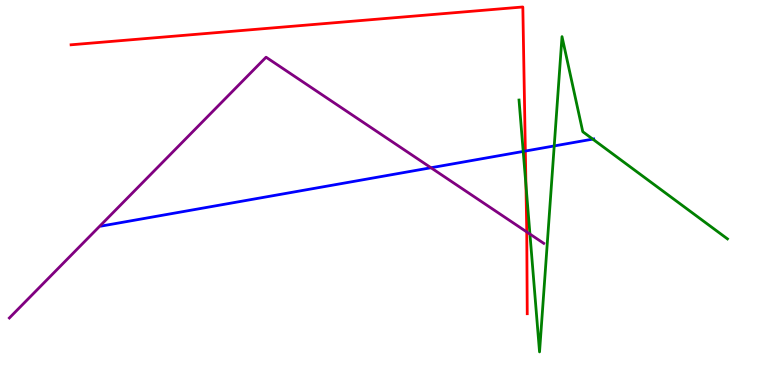[{'lines': ['blue', 'red'], 'intersections': [{'x': 6.78, 'y': 6.08}]}, {'lines': ['green', 'red'], 'intersections': [{'x': 6.79, 'y': 5.2}]}, {'lines': ['purple', 'red'], 'intersections': [{'x': 6.8, 'y': 3.98}]}, {'lines': ['blue', 'green'], 'intersections': [{'x': 6.75, 'y': 6.07}, {'x': 7.15, 'y': 6.21}, {'x': 7.65, 'y': 6.39}]}, {'lines': ['blue', 'purple'], 'intersections': [{'x': 5.56, 'y': 5.64}]}, {'lines': ['green', 'purple'], 'intersections': [{'x': 6.84, 'y': 3.92}]}]